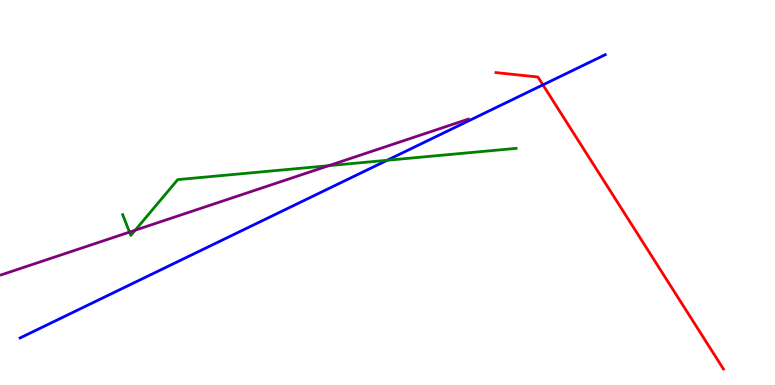[{'lines': ['blue', 'red'], 'intersections': [{'x': 7.01, 'y': 7.8}]}, {'lines': ['green', 'red'], 'intersections': []}, {'lines': ['purple', 'red'], 'intersections': []}, {'lines': ['blue', 'green'], 'intersections': [{'x': 5.0, 'y': 5.84}]}, {'lines': ['blue', 'purple'], 'intersections': []}, {'lines': ['green', 'purple'], 'intersections': [{'x': 1.67, 'y': 3.97}, {'x': 1.75, 'y': 4.02}, {'x': 4.24, 'y': 5.7}]}]